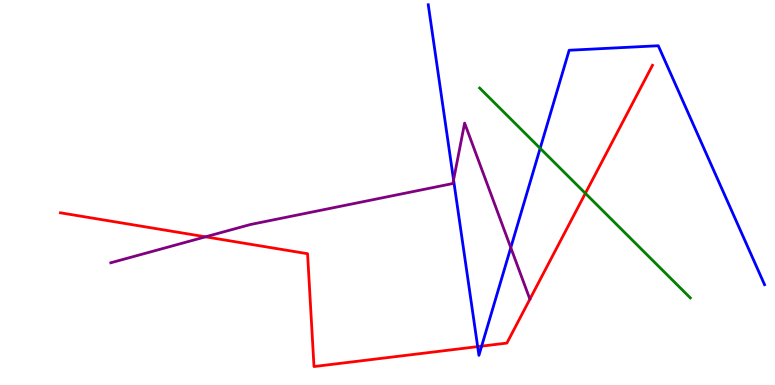[{'lines': ['blue', 'red'], 'intersections': [{'x': 6.16, 'y': 0.997}, {'x': 6.21, 'y': 1.01}]}, {'lines': ['green', 'red'], 'intersections': [{'x': 7.55, 'y': 4.98}]}, {'lines': ['purple', 'red'], 'intersections': [{'x': 2.65, 'y': 3.85}]}, {'lines': ['blue', 'green'], 'intersections': [{'x': 6.97, 'y': 6.15}]}, {'lines': ['blue', 'purple'], 'intersections': [{'x': 5.85, 'y': 5.33}, {'x': 6.59, 'y': 3.57}]}, {'lines': ['green', 'purple'], 'intersections': []}]